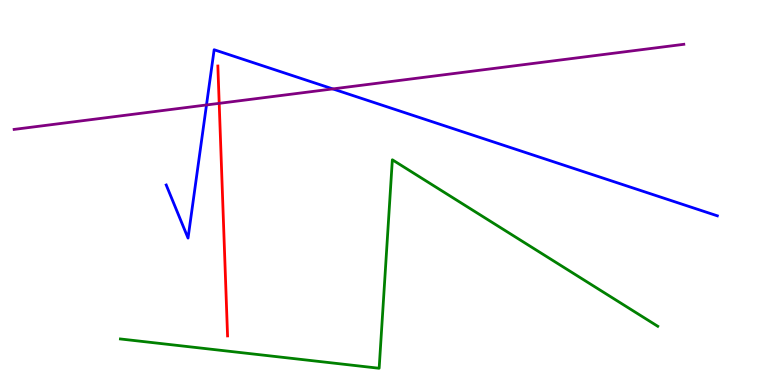[{'lines': ['blue', 'red'], 'intersections': []}, {'lines': ['green', 'red'], 'intersections': []}, {'lines': ['purple', 'red'], 'intersections': [{'x': 2.83, 'y': 7.32}]}, {'lines': ['blue', 'green'], 'intersections': []}, {'lines': ['blue', 'purple'], 'intersections': [{'x': 2.66, 'y': 7.27}, {'x': 4.29, 'y': 7.69}]}, {'lines': ['green', 'purple'], 'intersections': []}]